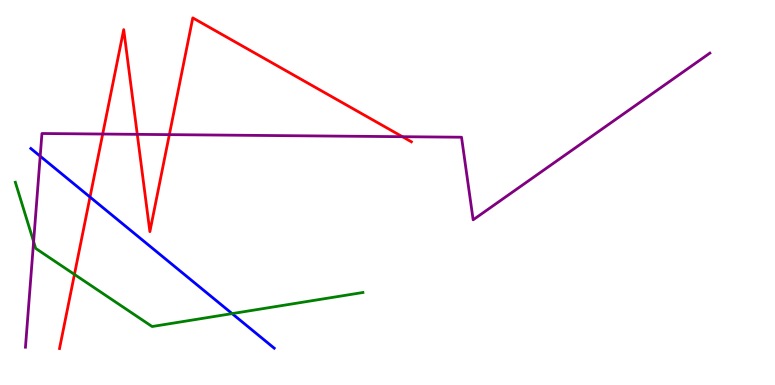[{'lines': ['blue', 'red'], 'intersections': [{'x': 1.16, 'y': 4.88}]}, {'lines': ['green', 'red'], 'intersections': [{'x': 0.961, 'y': 2.87}]}, {'lines': ['purple', 'red'], 'intersections': [{'x': 1.33, 'y': 6.52}, {'x': 1.77, 'y': 6.51}, {'x': 2.19, 'y': 6.5}, {'x': 5.19, 'y': 6.45}]}, {'lines': ['blue', 'green'], 'intersections': [{'x': 2.99, 'y': 1.85}]}, {'lines': ['blue', 'purple'], 'intersections': [{'x': 0.519, 'y': 5.94}]}, {'lines': ['green', 'purple'], 'intersections': [{'x': 0.434, 'y': 3.72}]}]